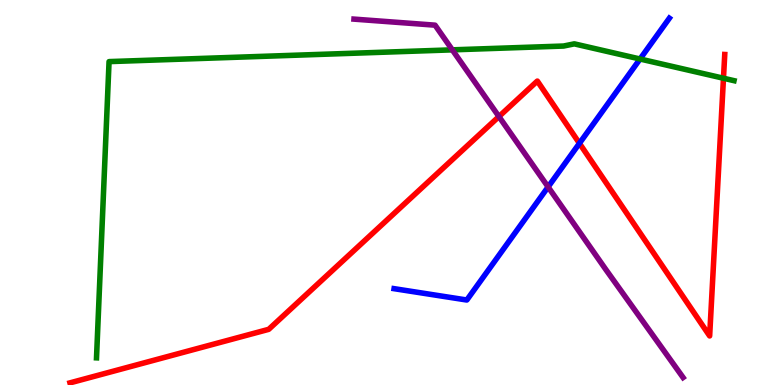[{'lines': ['blue', 'red'], 'intersections': [{'x': 7.48, 'y': 6.28}]}, {'lines': ['green', 'red'], 'intersections': [{'x': 9.34, 'y': 7.97}]}, {'lines': ['purple', 'red'], 'intersections': [{'x': 6.44, 'y': 6.97}]}, {'lines': ['blue', 'green'], 'intersections': [{'x': 8.26, 'y': 8.47}]}, {'lines': ['blue', 'purple'], 'intersections': [{'x': 7.07, 'y': 5.14}]}, {'lines': ['green', 'purple'], 'intersections': [{'x': 5.84, 'y': 8.71}]}]